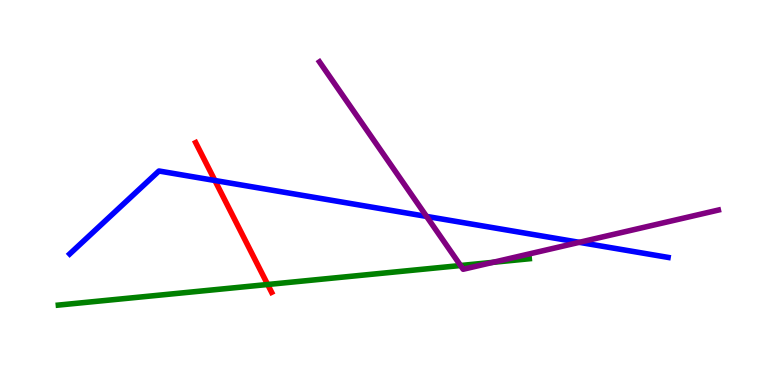[{'lines': ['blue', 'red'], 'intersections': [{'x': 2.77, 'y': 5.31}]}, {'lines': ['green', 'red'], 'intersections': [{'x': 3.45, 'y': 2.61}]}, {'lines': ['purple', 'red'], 'intersections': []}, {'lines': ['blue', 'green'], 'intersections': []}, {'lines': ['blue', 'purple'], 'intersections': [{'x': 5.5, 'y': 4.38}, {'x': 7.47, 'y': 3.71}]}, {'lines': ['green', 'purple'], 'intersections': [{'x': 5.94, 'y': 3.1}, {'x': 6.36, 'y': 3.19}]}]